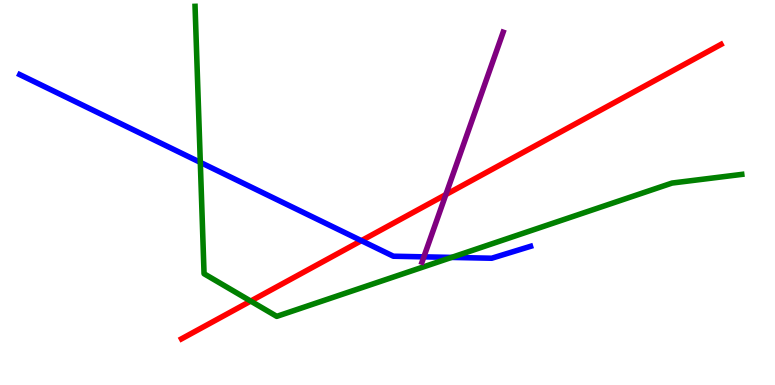[{'lines': ['blue', 'red'], 'intersections': [{'x': 4.66, 'y': 3.75}]}, {'lines': ['green', 'red'], 'intersections': [{'x': 3.23, 'y': 2.18}]}, {'lines': ['purple', 'red'], 'intersections': [{'x': 5.75, 'y': 4.95}]}, {'lines': ['blue', 'green'], 'intersections': [{'x': 2.58, 'y': 5.78}, {'x': 5.83, 'y': 3.31}]}, {'lines': ['blue', 'purple'], 'intersections': [{'x': 5.47, 'y': 3.33}]}, {'lines': ['green', 'purple'], 'intersections': []}]